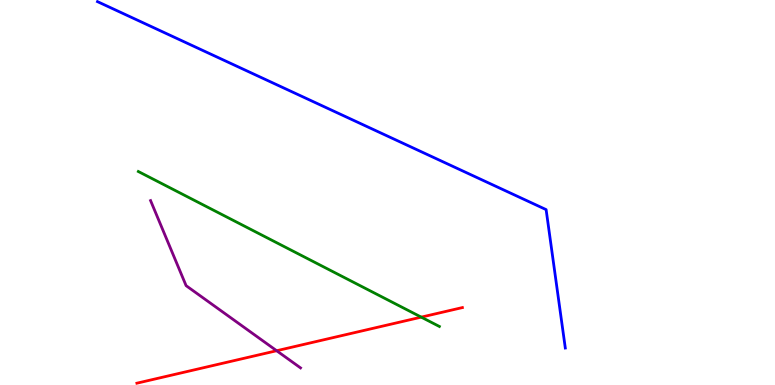[{'lines': ['blue', 'red'], 'intersections': []}, {'lines': ['green', 'red'], 'intersections': [{'x': 5.44, 'y': 1.76}]}, {'lines': ['purple', 'red'], 'intersections': [{'x': 3.57, 'y': 0.89}]}, {'lines': ['blue', 'green'], 'intersections': []}, {'lines': ['blue', 'purple'], 'intersections': []}, {'lines': ['green', 'purple'], 'intersections': []}]